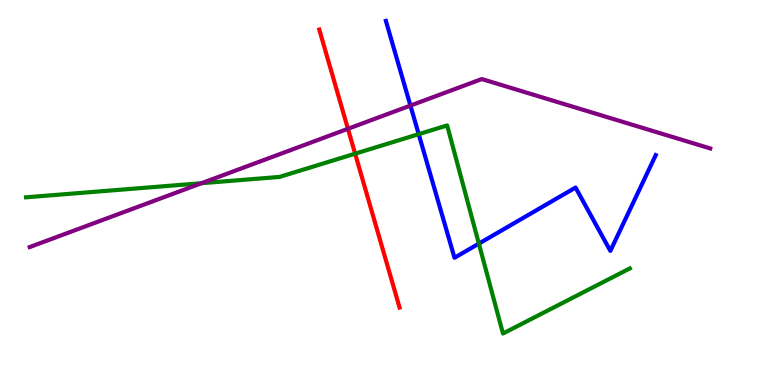[{'lines': ['blue', 'red'], 'intersections': []}, {'lines': ['green', 'red'], 'intersections': [{'x': 4.58, 'y': 6.01}]}, {'lines': ['purple', 'red'], 'intersections': [{'x': 4.49, 'y': 6.65}]}, {'lines': ['blue', 'green'], 'intersections': [{'x': 5.4, 'y': 6.52}, {'x': 6.18, 'y': 3.67}]}, {'lines': ['blue', 'purple'], 'intersections': [{'x': 5.3, 'y': 7.26}]}, {'lines': ['green', 'purple'], 'intersections': [{'x': 2.6, 'y': 5.24}]}]